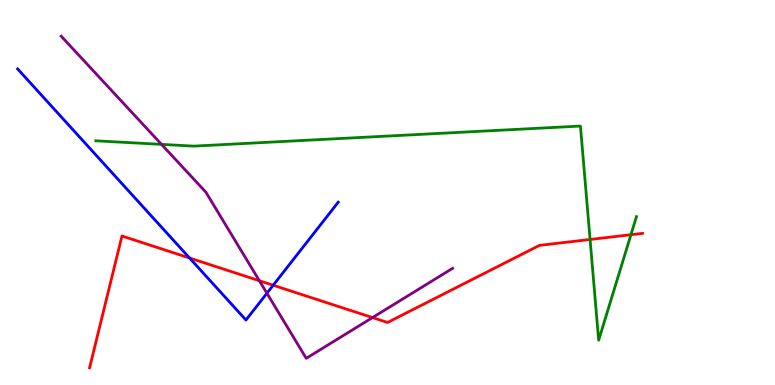[{'lines': ['blue', 'red'], 'intersections': [{'x': 2.45, 'y': 3.3}, {'x': 3.53, 'y': 2.59}]}, {'lines': ['green', 'red'], 'intersections': [{'x': 7.61, 'y': 3.78}, {'x': 8.14, 'y': 3.9}]}, {'lines': ['purple', 'red'], 'intersections': [{'x': 3.35, 'y': 2.71}, {'x': 4.81, 'y': 1.75}]}, {'lines': ['blue', 'green'], 'intersections': []}, {'lines': ['blue', 'purple'], 'intersections': [{'x': 3.44, 'y': 2.38}]}, {'lines': ['green', 'purple'], 'intersections': [{'x': 2.08, 'y': 6.25}]}]